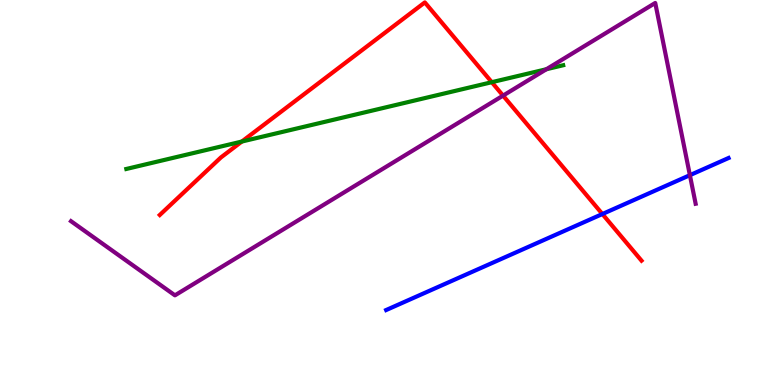[{'lines': ['blue', 'red'], 'intersections': [{'x': 7.77, 'y': 4.44}]}, {'lines': ['green', 'red'], 'intersections': [{'x': 3.12, 'y': 6.32}, {'x': 6.35, 'y': 7.86}]}, {'lines': ['purple', 'red'], 'intersections': [{'x': 6.49, 'y': 7.52}]}, {'lines': ['blue', 'green'], 'intersections': []}, {'lines': ['blue', 'purple'], 'intersections': [{'x': 8.9, 'y': 5.45}]}, {'lines': ['green', 'purple'], 'intersections': [{'x': 7.05, 'y': 8.2}]}]